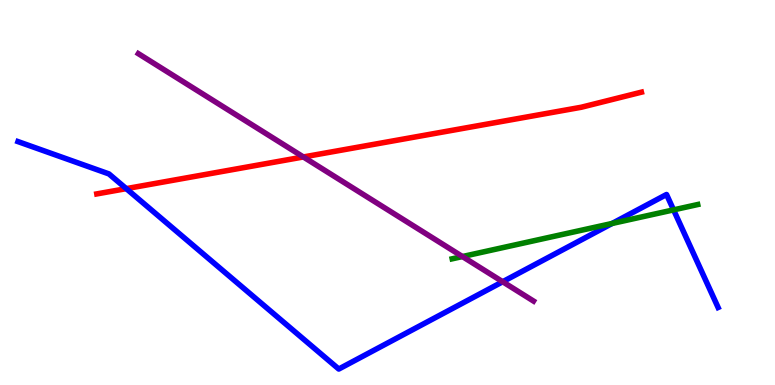[{'lines': ['blue', 'red'], 'intersections': [{'x': 1.63, 'y': 5.1}]}, {'lines': ['green', 'red'], 'intersections': []}, {'lines': ['purple', 'red'], 'intersections': [{'x': 3.91, 'y': 5.92}]}, {'lines': ['blue', 'green'], 'intersections': [{'x': 7.9, 'y': 4.2}, {'x': 8.69, 'y': 4.55}]}, {'lines': ['blue', 'purple'], 'intersections': [{'x': 6.49, 'y': 2.68}]}, {'lines': ['green', 'purple'], 'intersections': [{'x': 5.97, 'y': 3.34}]}]